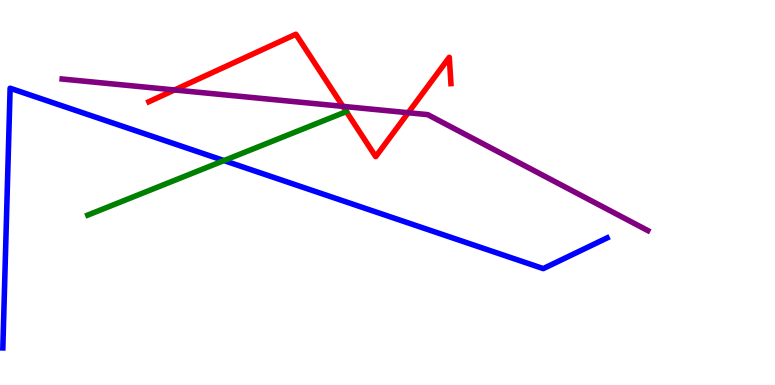[{'lines': ['blue', 'red'], 'intersections': []}, {'lines': ['green', 'red'], 'intersections': [{'x': 4.47, 'y': 7.1}]}, {'lines': ['purple', 'red'], 'intersections': [{'x': 2.25, 'y': 7.66}, {'x': 4.42, 'y': 7.24}, {'x': 5.27, 'y': 7.07}]}, {'lines': ['blue', 'green'], 'intersections': [{'x': 2.89, 'y': 5.83}]}, {'lines': ['blue', 'purple'], 'intersections': []}, {'lines': ['green', 'purple'], 'intersections': []}]